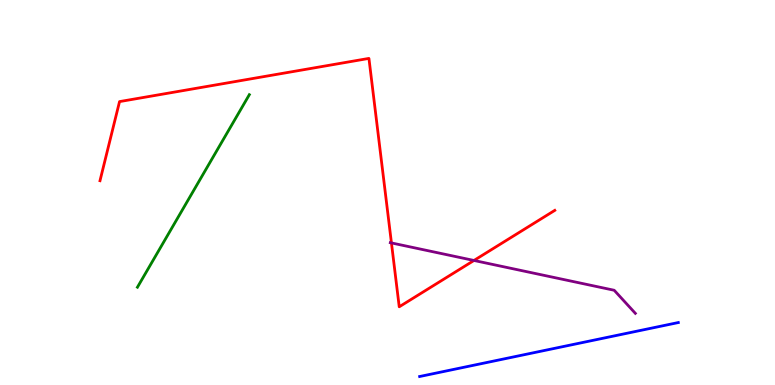[{'lines': ['blue', 'red'], 'intersections': []}, {'lines': ['green', 'red'], 'intersections': []}, {'lines': ['purple', 'red'], 'intersections': [{'x': 5.05, 'y': 3.69}, {'x': 6.12, 'y': 3.23}]}, {'lines': ['blue', 'green'], 'intersections': []}, {'lines': ['blue', 'purple'], 'intersections': []}, {'lines': ['green', 'purple'], 'intersections': []}]